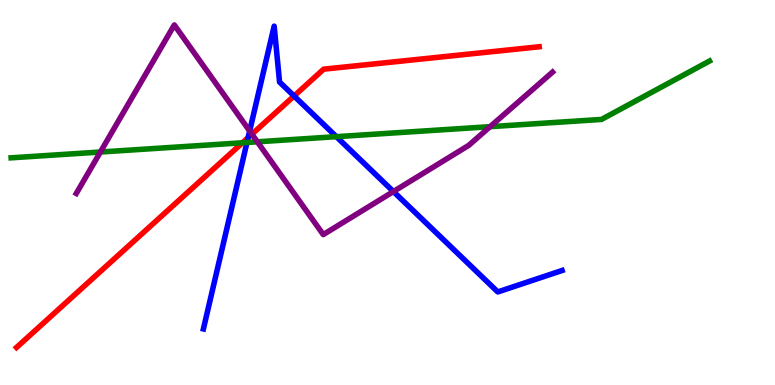[{'lines': ['blue', 'red'], 'intersections': [{'x': 3.2, 'y': 6.42}, {'x': 3.79, 'y': 7.51}]}, {'lines': ['green', 'red'], 'intersections': [{'x': 3.13, 'y': 6.29}]}, {'lines': ['purple', 'red'], 'intersections': [{'x': 3.25, 'y': 6.51}]}, {'lines': ['blue', 'green'], 'intersections': [{'x': 3.19, 'y': 6.3}, {'x': 4.34, 'y': 6.45}]}, {'lines': ['blue', 'purple'], 'intersections': [{'x': 3.22, 'y': 6.6}, {'x': 5.08, 'y': 5.02}]}, {'lines': ['green', 'purple'], 'intersections': [{'x': 1.3, 'y': 6.05}, {'x': 3.32, 'y': 6.32}, {'x': 6.32, 'y': 6.71}]}]